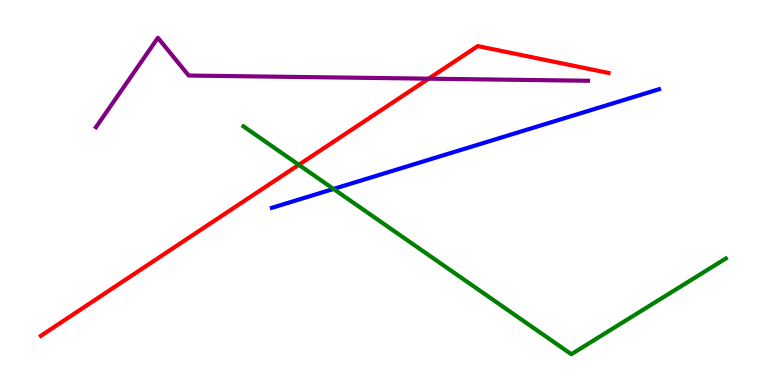[{'lines': ['blue', 'red'], 'intersections': []}, {'lines': ['green', 'red'], 'intersections': [{'x': 3.86, 'y': 5.72}]}, {'lines': ['purple', 'red'], 'intersections': [{'x': 5.53, 'y': 7.96}]}, {'lines': ['blue', 'green'], 'intersections': [{'x': 4.3, 'y': 5.09}]}, {'lines': ['blue', 'purple'], 'intersections': []}, {'lines': ['green', 'purple'], 'intersections': []}]